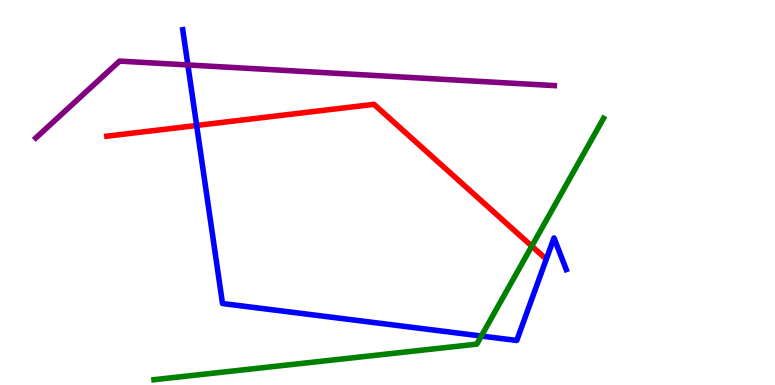[{'lines': ['blue', 'red'], 'intersections': [{'x': 2.54, 'y': 6.74}]}, {'lines': ['green', 'red'], 'intersections': [{'x': 6.86, 'y': 3.61}]}, {'lines': ['purple', 'red'], 'intersections': []}, {'lines': ['blue', 'green'], 'intersections': [{'x': 6.21, 'y': 1.27}]}, {'lines': ['blue', 'purple'], 'intersections': [{'x': 2.42, 'y': 8.31}]}, {'lines': ['green', 'purple'], 'intersections': []}]